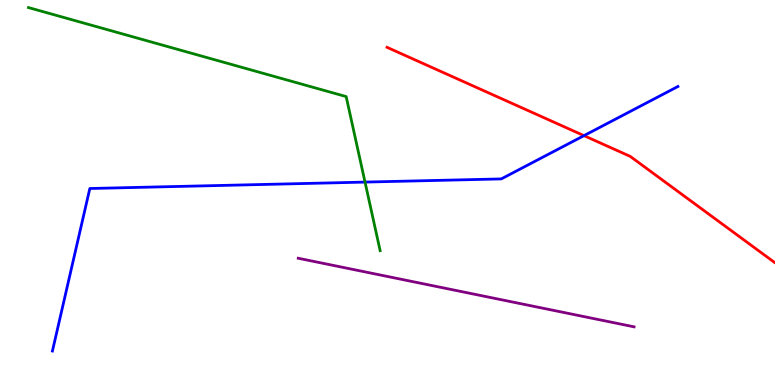[{'lines': ['blue', 'red'], 'intersections': [{'x': 7.54, 'y': 6.48}]}, {'lines': ['green', 'red'], 'intersections': []}, {'lines': ['purple', 'red'], 'intersections': []}, {'lines': ['blue', 'green'], 'intersections': [{'x': 4.71, 'y': 5.27}]}, {'lines': ['blue', 'purple'], 'intersections': []}, {'lines': ['green', 'purple'], 'intersections': []}]